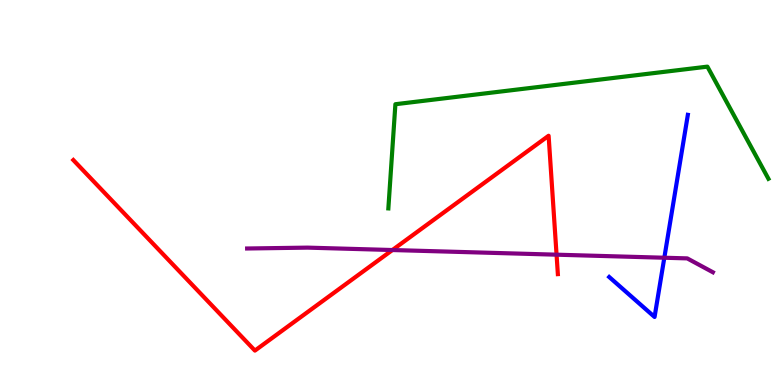[{'lines': ['blue', 'red'], 'intersections': []}, {'lines': ['green', 'red'], 'intersections': []}, {'lines': ['purple', 'red'], 'intersections': [{'x': 5.06, 'y': 3.51}, {'x': 7.18, 'y': 3.38}]}, {'lines': ['blue', 'green'], 'intersections': []}, {'lines': ['blue', 'purple'], 'intersections': [{'x': 8.57, 'y': 3.31}]}, {'lines': ['green', 'purple'], 'intersections': []}]